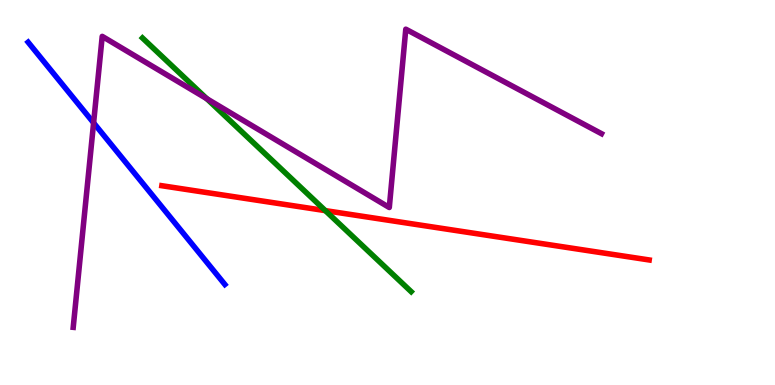[{'lines': ['blue', 'red'], 'intersections': []}, {'lines': ['green', 'red'], 'intersections': [{'x': 4.2, 'y': 4.53}]}, {'lines': ['purple', 'red'], 'intersections': []}, {'lines': ['blue', 'green'], 'intersections': []}, {'lines': ['blue', 'purple'], 'intersections': [{'x': 1.21, 'y': 6.81}]}, {'lines': ['green', 'purple'], 'intersections': [{'x': 2.67, 'y': 7.44}]}]